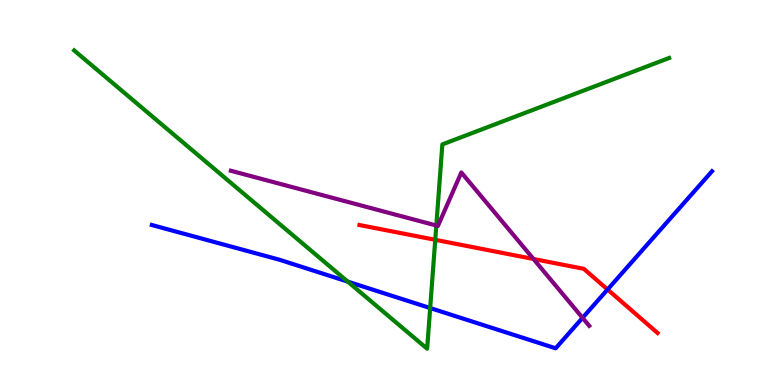[{'lines': ['blue', 'red'], 'intersections': [{'x': 7.84, 'y': 2.48}]}, {'lines': ['green', 'red'], 'intersections': [{'x': 5.62, 'y': 3.77}]}, {'lines': ['purple', 'red'], 'intersections': [{'x': 6.88, 'y': 3.27}]}, {'lines': ['blue', 'green'], 'intersections': [{'x': 4.49, 'y': 2.68}, {'x': 5.55, 'y': 2.0}]}, {'lines': ['blue', 'purple'], 'intersections': [{'x': 7.52, 'y': 1.74}]}, {'lines': ['green', 'purple'], 'intersections': [{'x': 5.63, 'y': 4.14}]}]